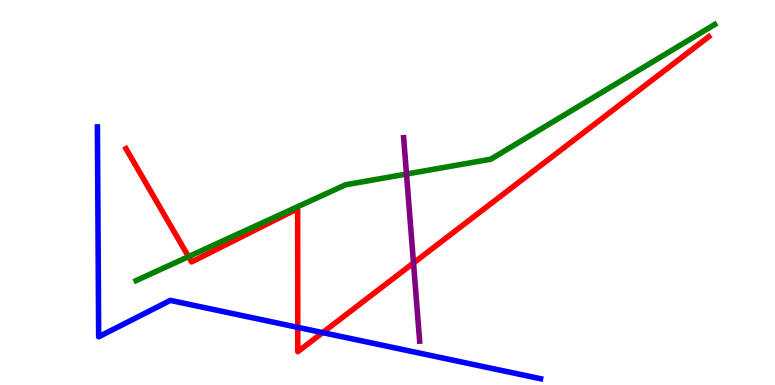[{'lines': ['blue', 'red'], 'intersections': [{'x': 3.84, 'y': 1.5}, {'x': 4.16, 'y': 1.36}]}, {'lines': ['green', 'red'], 'intersections': [{'x': 2.43, 'y': 3.33}]}, {'lines': ['purple', 'red'], 'intersections': [{'x': 5.34, 'y': 3.17}]}, {'lines': ['blue', 'green'], 'intersections': []}, {'lines': ['blue', 'purple'], 'intersections': []}, {'lines': ['green', 'purple'], 'intersections': [{'x': 5.25, 'y': 5.48}]}]